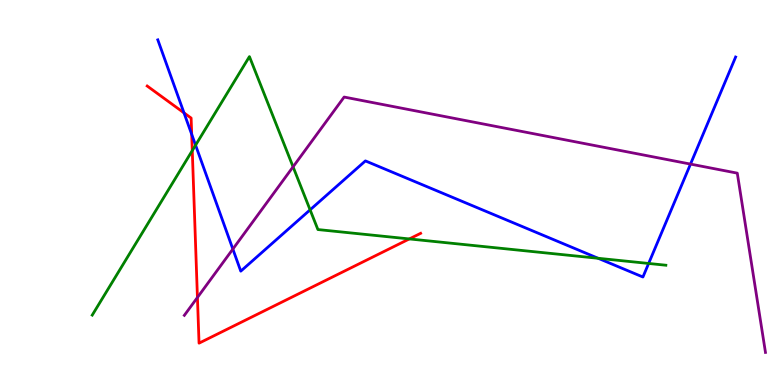[{'lines': ['blue', 'red'], 'intersections': [{'x': 2.37, 'y': 7.07}, {'x': 2.47, 'y': 6.51}]}, {'lines': ['green', 'red'], 'intersections': [{'x': 2.48, 'y': 6.09}, {'x': 5.28, 'y': 3.79}]}, {'lines': ['purple', 'red'], 'intersections': [{'x': 2.55, 'y': 2.27}]}, {'lines': ['blue', 'green'], 'intersections': [{'x': 2.52, 'y': 6.23}, {'x': 4.0, 'y': 4.55}, {'x': 7.72, 'y': 3.29}, {'x': 8.37, 'y': 3.16}]}, {'lines': ['blue', 'purple'], 'intersections': [{'x': 3.0, 'y': 3.53}, {'x': 8.91, 'y': 5.74}]}, {'lines': ['green', 'purple'], 'intersections': [{'x': 3.78, 'y': 5.67}]}]